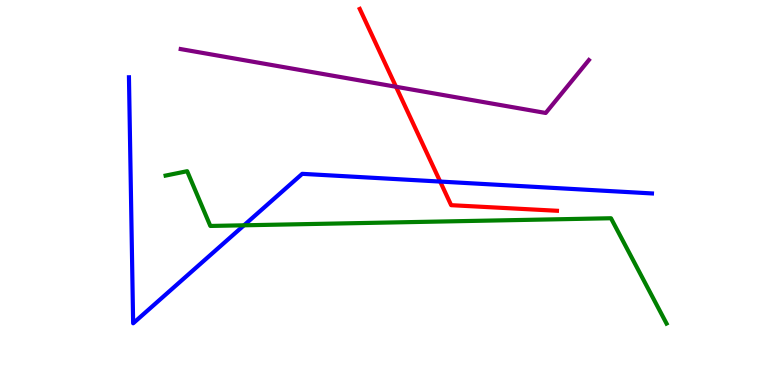[{'lines': ['blue', 'red'], 'intersections': [{'x': 5.68, 'y': 5.28}]}, {'lines': ['green', 'red'], 'intersections': []}, {'lines': ['purple', 'red'], 'intersections': [{'x': 5.11, 'y': 7.75}]}, {'lines': ['blue', 'green'], 'intersections': [{'x': 3.15, 'y': 4.15}]}, {'lines': ['blue', 'purple'], 'intersections': []}, {'lines': ['green', 'purple'], 'intersections': []}]